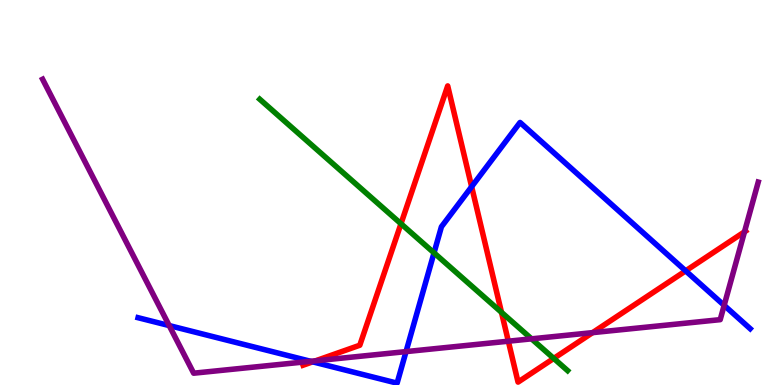[{'lines': ['blue', 'red'], 'intersections': [{'x': 4.03, 'y': 0.602}, {'x': 6.09, 'y': 5.15}, {'x': 8.85, 'y': 2.96}]}, {'lines': ['green', 'red'], 'intersections': [{'x': 5.17, 'y': 4.19}, {'x': 6.47, 'y': 1.89}, {'x': 7.15, 'y': 0.691}]}, {'lines': ['purple', 'red'], 'intersections': [{'x': 4.07, 'y': 0.629}, {'x': 6.56, 'y': 1.14}, {'x': 7.65, 'y': 1.36}, {'x': 9.61, 'y': 3.98}]}, {'lines': ['blue', 'green'], 'intersections': [{'x': 5.6, 'y': 3.43}]}, {'lines': ['blue', 'purple'], 'intersections': [{'x': 2.18, 'y': 1.54}, {'x': 4.01, 'y': 0.615}, {'x': 5.24, 'y': 0.867}, {'x': 9.34, 'y': 2.07}]}, {'lines': ['green', 'purple'], 'intersections': [{'x': 6.86, 'y': 1.2}]}]